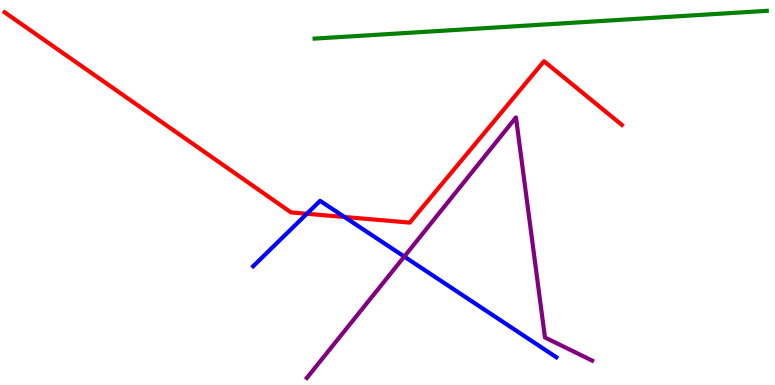[{'lines': ['blue', 'red'], 'intersections': [{'x': 3.96, 'y': 4.45}, {'x': 4.44, 'y': 4.36}]}, {'lines': ['green', 'red'], 'intersections': []}, {'lines': ['purple', 'red'], 'intersections': []}, {'lines': ['blue', 'green'], 'intersections': []}, {'lines': ['blue', 'purple'], 'intersections': [{'x': 5.22, 'y': 3.34}]}, {'lines': ['green', 'purple'], 'intersections': []}]